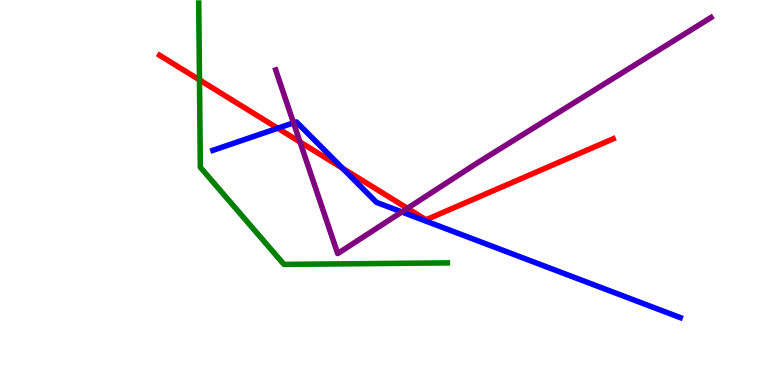[{'lines': ['blue', 'red'], 'intersections': [{'x': 3.58, 'y': 6.67}, {'x': 4.42, 'y': 5.63}]}, {'lines': ['green', 'red'], 'intersections': [{'x': 2.57, 'y': 7.92}]}, {'lines': ['purple', 'red'], 'intersections': [{'x': 3.87, 'y': 6.31}, {'x': 5.26, 'y': 4.59}]}, {'lines': ['blue', 'green'], 'intersections': []}, {'lines': ['blue', 'purple'], 'intersections': [{'x': 3.79, 'y': 6.81}, {'x': 5.18, 'y': 4.49}]}, {'lines': ['green', 'purple'], 'intersections': []}]